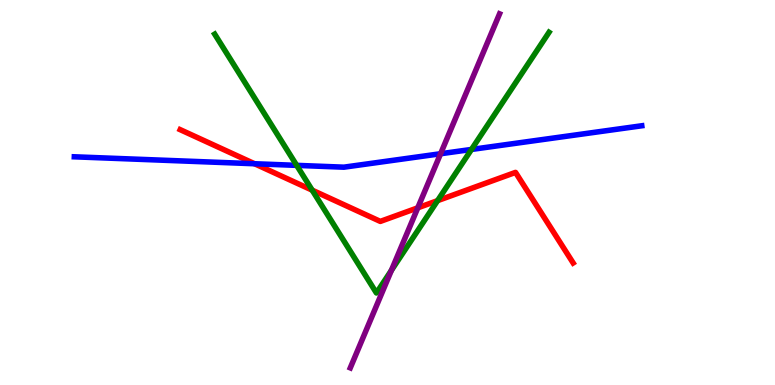[{'lines': ['blue', 'red'], 'intersections': [{'x': 3.28, 'y': 5.75}]}, {'lines': ['green', 'red'], 'intersections': [{'x': 4.03, 'y': 5.06}, {'x': 5.65, 'y': 4.79}]}, {'lines': ['purple', 'red'], 'intersections': [{'x': 5.39, 'y': 4.6}]}, {'lines': ['blue', 'green'], 'intersections': [{'x': 3.83, 'y': 5.7}, {'x': 6.08, 'y': 6.12}]}, {'lines': ['blue', 'purple'], 'intersections': [{'x': 5.68, 'y': 6.01}]}, {'lines': ['green', 'purple'], 'intersections': [{'x': 5.05, 'y': 2.98}]}]